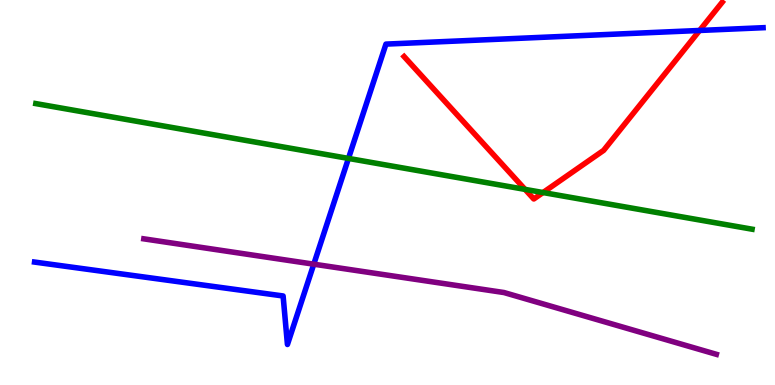[{'lines': ['blue', 'red'], 'intersections': [{'x': 9.03, 'y': 9.21}]}, {'lines': ['green', 'red'], 'intersections': [{'x': 6.77, 'y': 5.08}, {'x': 7.01, 'y': 5.0}]}, {'lines': ['purple', 'red'], 'intersections': []}, {'lines': ['blue', 'green'], 'intersections': [{'x': 4.5, 'y': 5.89}]}, {'lines': ['blue', 'purple'], 'intersections': [{'x': 4.05, 'y': 3.14}]}, {'lines': ['green', 'purple'], 'intersections': []}]